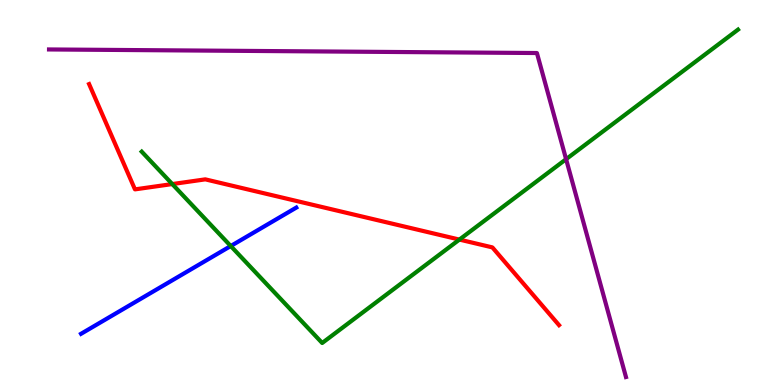[{'lines': ['blue', 'red'], 'intersections': []}, {'lines': ['green', 'red'], 'intersections': [{'x': 2.22, 'y': 5.22}, {'x': 5.93, 'y': 3.78}]}, {'lines': ['purple', 'red'], 'intersections': []}, {'lines': ['blue', 'green'], 'intersections': [{'x': 2.98, 'y': 3.61}]}, {'lines': ['blue', 'purple'], 'intersections': []}, {'lines': ['green', 'purple'], 'intersections': [{'x': 7.3, 'y': 5.87}]}]